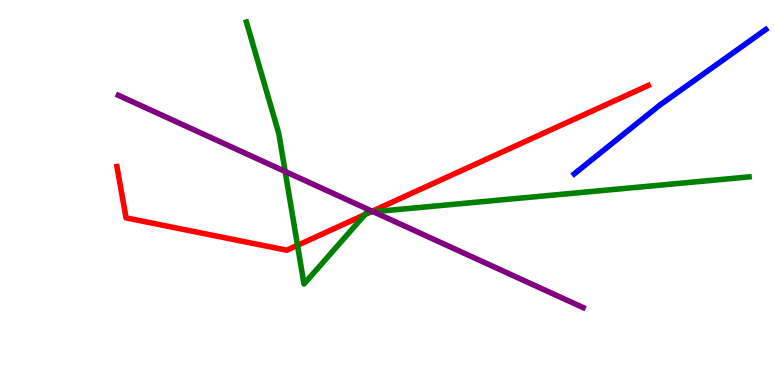[{'lines': ['blue', 'red'], 'intersections': []}, {'lines': ['green', 'red'], 'intersections': [{'x': 3.84, 'y': 3.63}, {'x': 4.71, 'y': 4.43}, {'x': 4.78, 'y': 4.49}]}, {'lines': ['purple', 'red'], 'intersections': [{'x': 4.8, 'y': 4.51}]}, {'lines': ['blue', 'green'], 'intersections': []}, {'lines': ['blue', 'purple'], 'intersections': []}, {'lines': ['green', 'purple'], 'intersections': [{'x': 3.68, 'y': 5.55}, {'x': 4.82, 'y': 4.5}]}]